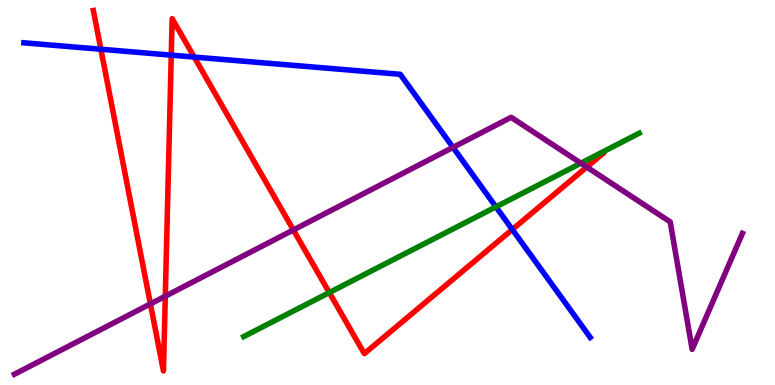[{'lines': ['blue', 'red'], 'intersections': [{'x': 1.3, 'y': 8.72}, {'x': 2.21, 'y': 8.57}, {'x': 2.51, 'y': 8.52}, {'x': 6.61, 'y': 4.04}]}, {'lines': ['green', 'red'], 'intersections': [{'x': 4.25, 'y': 2.4}]}, {'lines': ['purple', 'red'], 'intersections': [{'x': 1.94, 'y': 2.11}, {'x': 2.13, 'y': 2.31}, {'x': 3.79, 'y': 4.03}, {'x': 7.57, 'y': 5.66}]}, {'lines': ['blue', 'green'], 'intersections': [{'x': 6.4, 'y': 4.63}]}, {'lines': ['blue', 'purple'], 'intersections': [{'x': 5.85, 'y': 6.17}]}, {'lines': ['green', 'purple'], 'intersections': [{'x': 7.5, 'y': 5.76}]}]